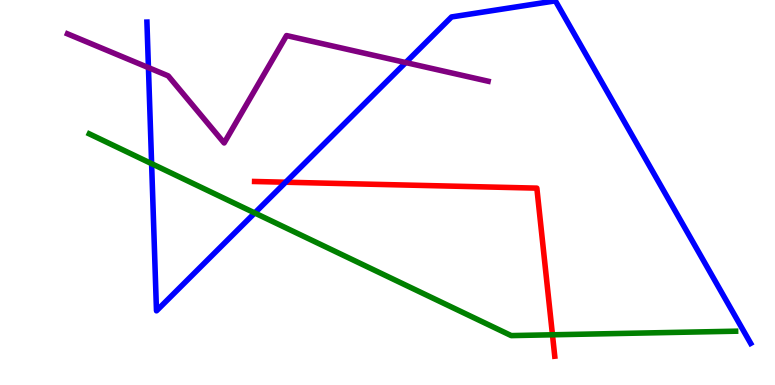[{'lines': ['blue', 'red'], 'intersections': [{'x': 3.69, 'y': 5.27}]}, {'lines': ['green', 'red'], 'intersections': [{'x': 7.13, 'y': 1.3}]}, {'lines': ['purple', 'red'], 'intersections': []}, {'lines': ['blue', 'green'], 'intersections': [{'x': 1.96, 'y': 5.75}, {'x': 3.29, 'y': 4.47}]}, {'lines': ['blue', 'purple'], 'intersections': [{'x': 1.92, 'y': 8.24}, {'x': 5.24, 'y': 8.37}]}, {'lines': ['green', 'purple'], 'intersections': []}]